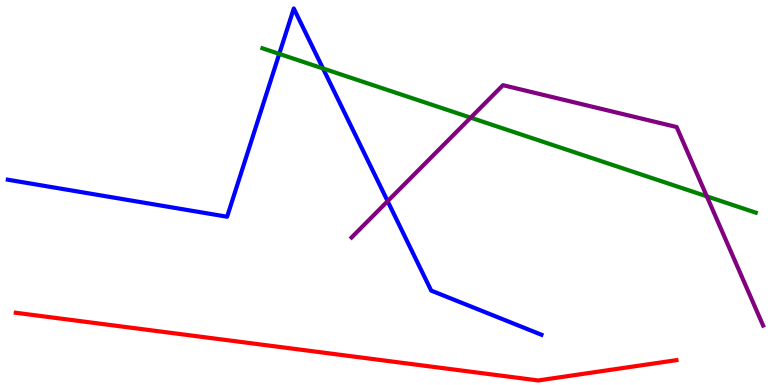[{'lines': ['blue', 'red'], 'intersections': []}, {'lines': ['green', 'red'], 'intersections': []}, {'lines': ['purple', 'red'], 'intersections': []}, {'lines': ['blue', 'green'], 'intersections': [{'x': 3.6, 'y': 8.6}, {'x': 4.17, 'y': 8.22}]}, {'lines': ['blue', 'purple'], 'intersections': [{'x': 5.0, 'y': 4.77}]}, {'lines': ['green', 'purple'], 'intersections': [{'x': 6.07, 'y': 6.94}, {'x': 9.12, 'y': 4.9}]}]